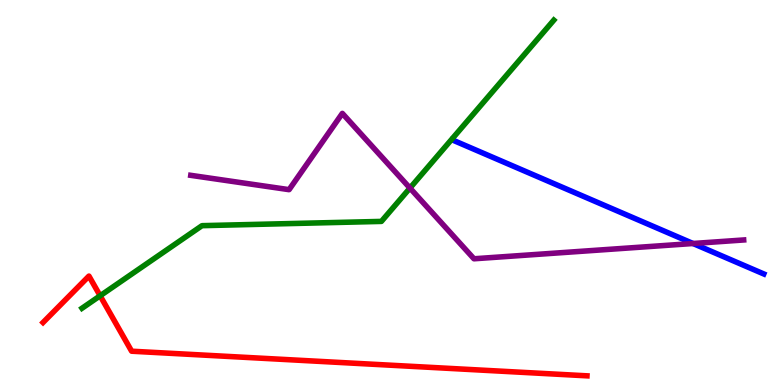[{'lines': ['blue', 'red'], 'intersections': []}, {'lines': ['green', 'red'], 'intersections': [{'x': 1.29, 'y': 2.32}]}, {'lines': ['purple', 'red'], 'intersections': []}, {'lines': ['blue', 'green'], 'intersections': []}, {'lines': ['blue', 'purple'], 'intersections': [{'x': 8.94, 'y': 3.68}]}, {'lines': ['green', 'purple'], 'intersections': [{'x': 5.29, 'y': 5.11}]}]